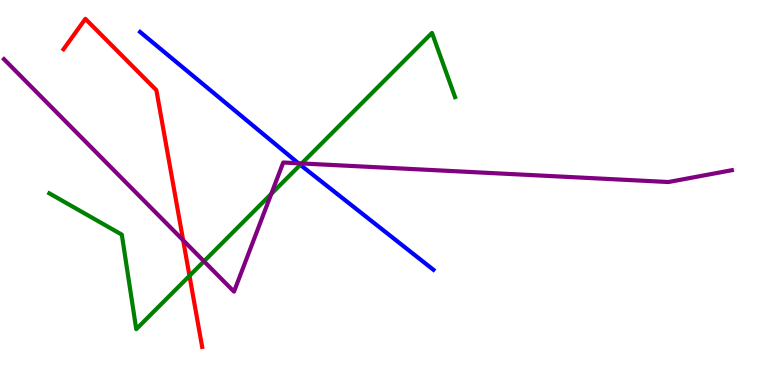[{'lines': ['blue', 'red'], 'intersections': []}, {'lines': ['green', 'red'], 'intersections': [{'x': 2.44, 'y': 2.84}]}, {'lines': ['purple', 'red'], 'intersections': [{'x': 2.36, 'y': 3.76}]}, {'lines': ['blue', 'green'], 'intersections': [{'x': 3.87, 'y': 5.72}]}, {'lines': ['blue', 'purple'], 'intersections': [{'x': 3.85, 'y': 5.76}]}, {'lines': ['green', 'purple'], 'intersections': [{'x': 2.63, 'y': 3.21}, {'x': 3.5, 'y': 4.96}, {'x': 3.89, 'y': 5.75}]}]